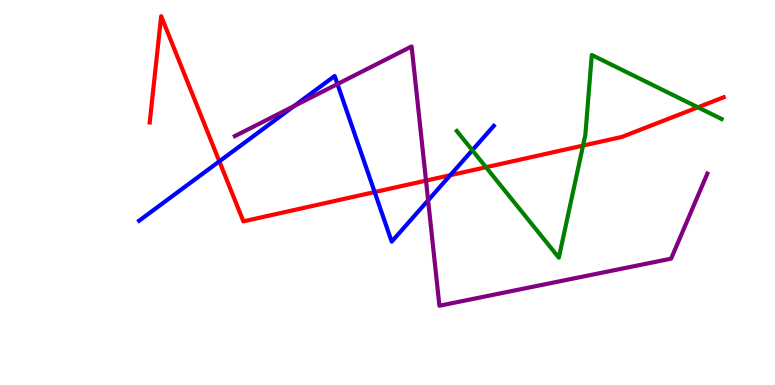[{'lines': ['blue', 'red'], 'intersections': [{'x': 2.83, 'y': 5.81}, {'x': 4.83, 'y': 5.01}, {'x': 5.81, 'y': 5.45}]}, {'lines': ['green', 'red'], 'intersections': [{'x': 6.27, 'y': 5.66}, {'x': 7.52, 'y': 6.22}, {'x': 9.01, 'y': 7.21}]}, {'lines': ['purple', 'red'], 'intersections': [{'x': 5.5, 'y': 5.31}]}, {'lines': ['blue', 'green'], 'intersections': [{'x': 6.09, 'y': 6.1}]}, {'lines': ['blue', 'purple'], 'intersections': [{'x': 3.79, 'y': 7.24}, {'x': 4.35, 'y': 7.82}, {'x': 5.52, 'y': 4.8}]}, {'lines': ['green', 'purple'], 'intersections': []}]